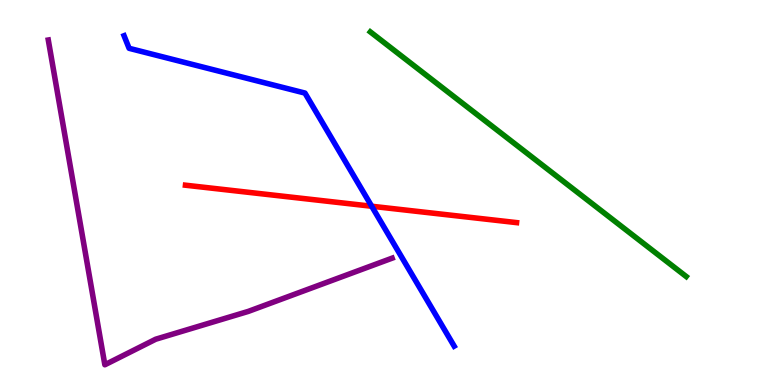[{'lines': ['blue', 'red'], 'intersections': [{'x': 4.8, 'y': 4.64}]}, {'lines': ['green', 'red'], 'intersections': []}, {'lines': ['purple', 'red'], 'intersections': []}, {'lines': ['blue', 'green'], 'intersections': []}, {'lines': ['blue', 'purple'], 'intersections': []}, {'lines': ['green', 'purple'], 'intersections': []}]